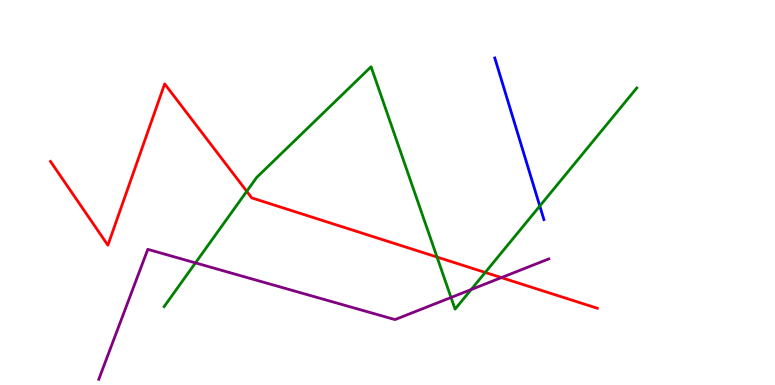[{'lines': ['blue', 'red'], 'intersections': []}, {'lines': ['green', 'red'], 'intersections': [{'x': 3.18, 'y': 5.03}, {'x': 5.64, 'y': 3.32}, {'x': 6.26, 'y': 2.92}]}, {'lines': ['purple', 'red'], 'intersections': [{'x': 6.47, 'y': 2.79}]}, {'lines': ['blue', 'green'], 'intersections': [{'x': 6.97, 'y': 4.65}]}, {'lines': ['blue', 'purple'], 'intersections': []}, {'lines': ['green', 'purple'], 'intersections': [{'x': 2.52, 'y': 3.17}, {'x': 5.82, 'y': 2.27}, {'x': 6.08, 'y': 2.48}]}]